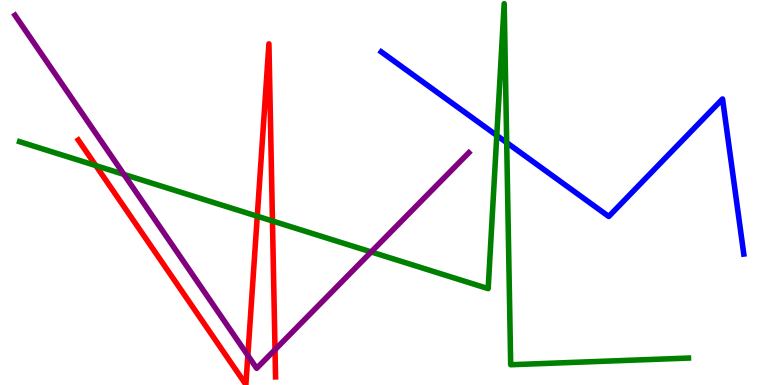[{'lines': ['blue', 'red'], 'intersections': []}, {'lines': ['green', 'red'], 'intersections': [{'x': 1.24, 'y': 5.7}, {'x': 3.32, 'y': 4.38}, {'x': 3.52, 'y': 4.26}]}, {'lines': ['purple', 'red'], 'intersections': [{'x': 3.2, 'y': 0.768}, {'x': 3.55, 'y': 0.918}]}, {'lines': ['blue', 'green'], 'intersections': [{'x': 6.41, 'y': 6.48}, {'x': 6.54, 'y': 6.3}]}, {'lines': ['blue', 'purple'], 'intersections': []}, {'lines': ['green', 'purple'], 'intersections': [{'x': 1.6, 'y': 5.47}, {'x': 4.79, 'y': 3.46}]}]